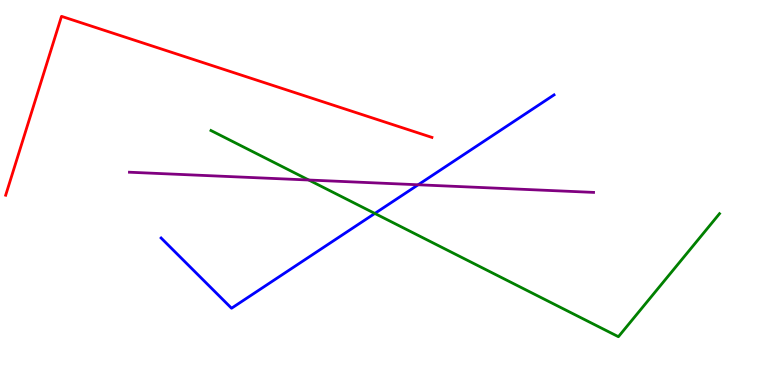[{'lines': ['blue', 'red'], 'intersections': []}, {'lines': ['green', 'red'], 'intersections': []}, {'lines': ['purple', 'red'], 'intersections': []}, {'lines': ['blue', 'green'], 'intersections': [{'x': 4.84, 'y': 4.46}]}, {'lines': ['blue', 'purple'], 'intersections': [{'x': 5.4, 'y': 5.2}]}, {'lines': ['green', 'purple'], 'intersections': [{'x': 3.98, 'y': 5.32}]}]